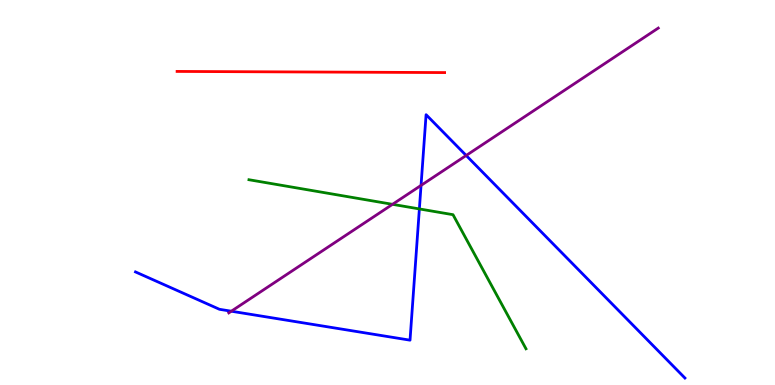[{'lines': ['blue', 'red'], 'intersections': []}, {'lines': ['green', 'red'], 'intersections': []}, {'lines': ['purple', 'red'], 'intersections': []}, {'lines': ['blue', 'green'], 'intersections': [{'x': 5.41, 'y': 4.57}]}, {'lines': ['blue', 'purple'], 'intersections': [{'x': 2.98, 'y': 1.92}, {'x': 5.43, 'y': 5.18}, {'x': 6.02, 'y': 5.96}]}, {'lines': ['green', 'purple'], 'intersections': [{'x': 5.06, 'y': 4.69}]}]